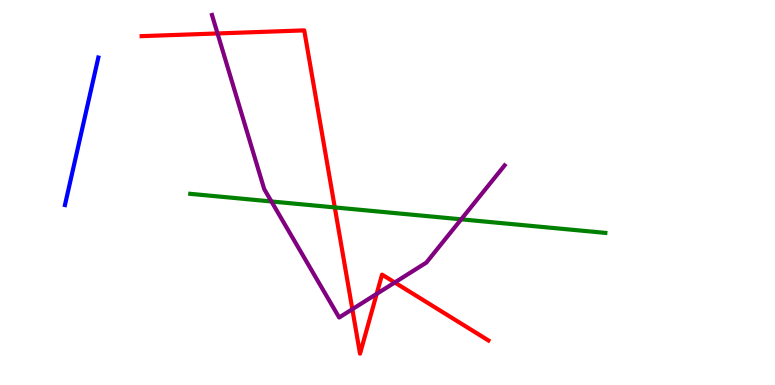[{'lines': ['blue', 'red'], 'intersections': []}, {'lines': ['green', 'red'], 'intersections': [{'x': 4.32, 'y': 4.61}]}, {'lines': ['purple', 'red'], 'intersections': [{'x': 2.81, 'y': 9.13}, {'x': 4.55, 'y': 1.97}, {'x': 4.86, 'y': 2.37}, {'x': 5.09, 'y': 2.66}]}, {'lines': ['blue', 'green'], 'intersections': []}, {'lines': ['blue', 'purple'], 'intersections': []}, {'lines': ['green', 'purple'], 'intersections': [{'x': 3.5, 'y': 4.77}, {'x': 5.95, 'y': 4.3}]}]